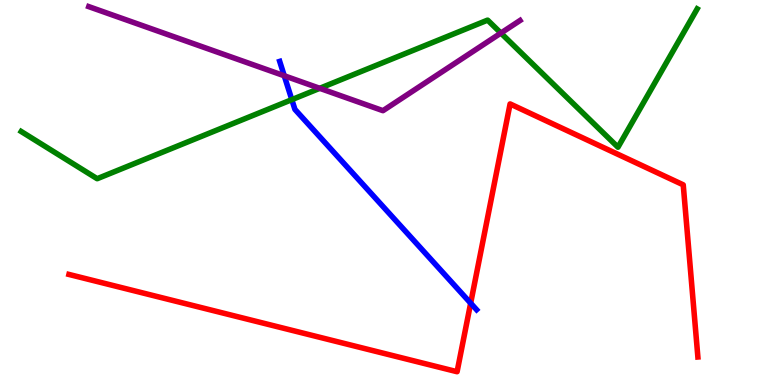[{'lines': ['blue', 'red'], 'intersections': [{'x': 6.07, 'y': 2.13}]}, {'lines': ['green', 'red'], 'intersections': []}, {'lines': ['purple', 'red'], 'intersections': []}, {'lines': ['blue', 'green'], 'intersections': [{'x': 3.77, 'y': 7.41}]}, {'lines': ['blue', 'purple'], 'intersections': [{'x': 3.67, 'y': 8.03}]}, {'lines': ['green', 'purple'], 'intersections': [{'x': 4.13, 'y': 7.71}, {'x': 6.46, 'y': 9.14}]}]